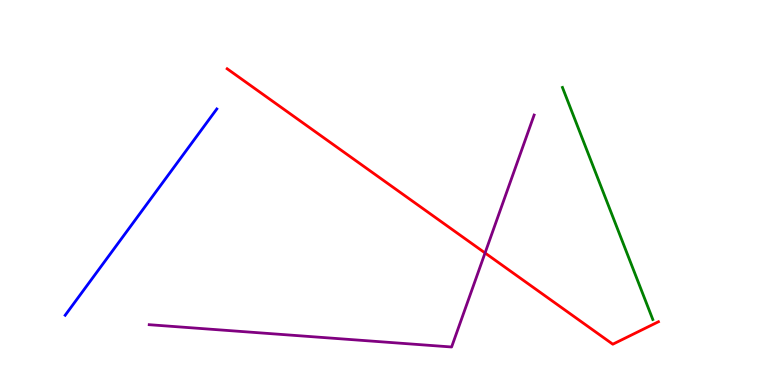[{'lines': ['blue', 'red'], 'intersections': []}, {'lines': ['green', 'red'], 'intersections': []}, {'lines': ['purple', 'red'], 'intersections': [{'x': 6.26, 'y': 3.43}]}, {'lines': ['blue', 'green'], 'intersections': []}, {'lines': ['blue', 'purple'], 'intersections': []}, {'lines': ['green', 'purple'], 'intersections': []}]